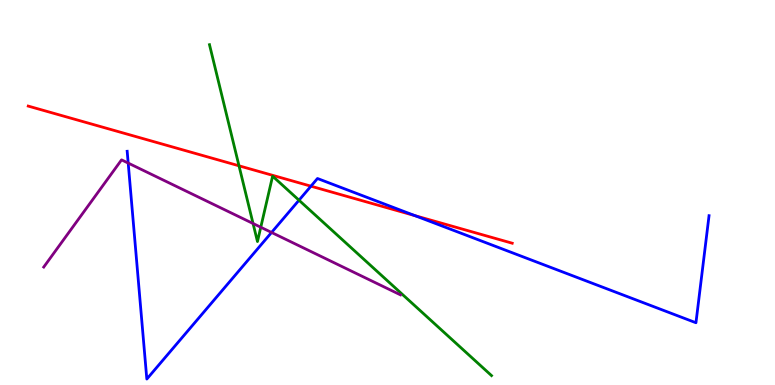[{'lines': ['blue', 'red'], 'intersections': [{'x': 4.01, 'y': 5.16}, {'x': 5.35, 'y': 4.4}]}, {'lines': ['green', 'red'], 'intersections': [{'x': 3.08, 'y': 5.69}]}, {'lines': ['purple', 'red'], 'intersections': []}, {'lines': ['blue', 'green'], 'intersections': [{'x': 3.86, 'y': 4.8}]}, {'lines': ['blue', 'purple'], 'intersections': [{'x': 1.65, 'y': 5.76}, {'x': 3.5, 'y': 3.96}]}, {'lines': ['green', 'purple'], 'intersections': [{'x': 3.27, 'y': 4.19}, {'x': 3.36, 'y': 4.1}]}]